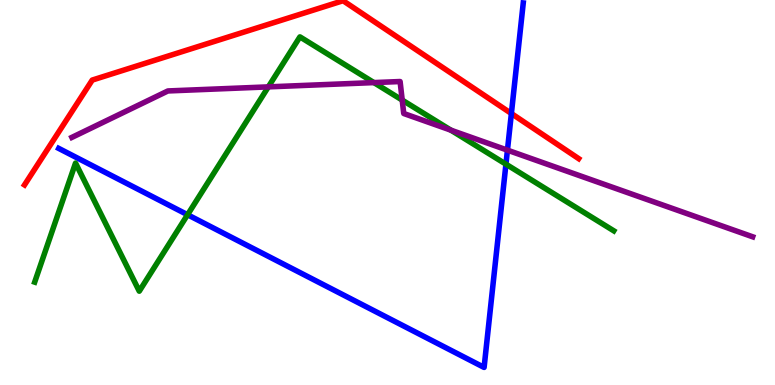[{'lines': ['blue', 'red'], 'intersections': [{'x': 6.6, 'y': 7.05}]}, {'lines': ['green', 'red'], 'intersections': []}, {'lines': ['purple', 'red'], 'intersections': []}, {'lines': ['blue', 'green'], 'intersections': [{'x': 2.42, 'y': 4.42}, {'x': 6.53, 'y': 5.74}]}, {'lines': ['blue', 'purple'], 'intersections': [{'x': 6.55, 'y': 6.1}]}, {'lines': ['green', 'purple'], 'intersections': [{'x': 3.46, 'y': 7.74}, {'x': 4.82, 'y': 7.85}, {'x': 5.19, 'y': 7.4}, {'x': 5.82, 'y': 6.62}]}]